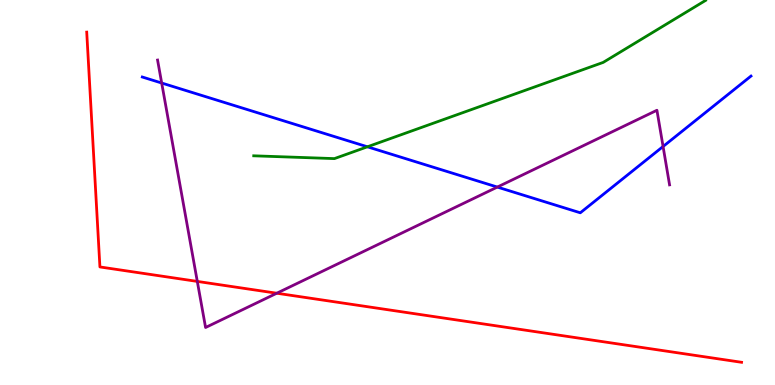[{'lines': ['blue', 'red'], 'intersections': []}, {'lines': ['green', 'red'], 'intersections': []}, {'lines': ['purple', 'red'], 'intersections': [{'x': 2.55, 'y': 2.69}, {'x': 3.57, 'y': 2.38}]}, {'lines': ['blue', 'green'], 'intersections': [{'x': 4.74, 'y': 6.19}]}, {'lines': ['blue', 'purple'], 'intersections': [{'x': 2.09, 'y': 7.84}, {'x': 6.42, 'y': 5.14}, {'x': 8.56, 'y': 6.19}]}, {'lines': ['green', 'purple'], 'intersections': []}]